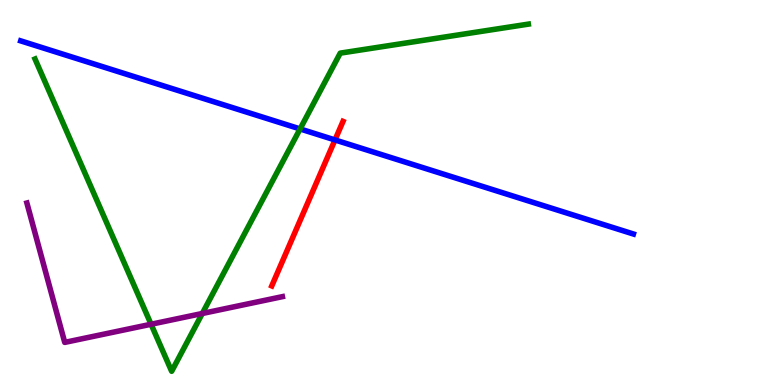[{'lines': ['blue', 'red'], 'intersections': [{'x': 4.32, 'y': 6.37}]}, {'lines': ['green', 'red'], 'intersections': []}, {'lines': ['purple', 'red'], 'intersections': []}, {'lines': ['blue', 'green'], 'intersections': [{'x': 3.87, 'y': 6.65}]}, {'lines': ['blue', 'purple'], 'intersections': []}, {'lines': ['green', 'purple'], 'intersections': [{'x': 1.95, 'y': 1.58}, {'x': 2.61, 'y': 1.86}]}]